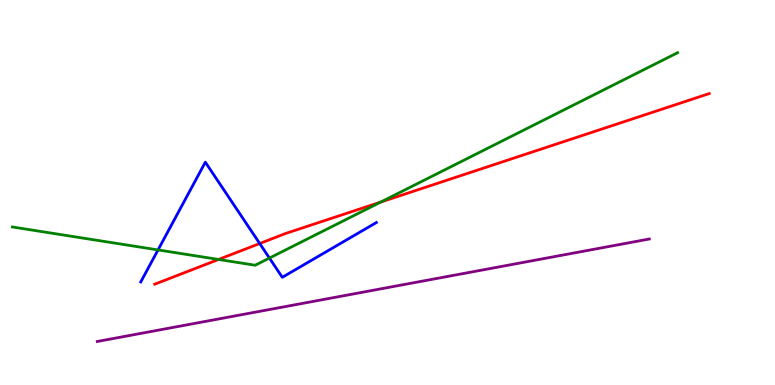[{'lines': ['blue', 'red'], 'intersections': [{'x': 3.35, 'y': 3.67}]}, {'lines': ['green', 'red'], 'intersections': [{'x': 2.82, 'y': 3.26}, {'x': 4.91, 'y': 4.75}]}, {'lines': ['purple', 'red'], 'intersections': []}, {'lines': ['blue', 'green'], 'intersections': [{'x': 2.04, 'y': 3.51}, {'x': 3.48, 'y': 3.3}]}, {'lines': ['blue', 'purple'], 'intersections': []}, {'lines': ['green', 'purple'], 'intersections': []}]